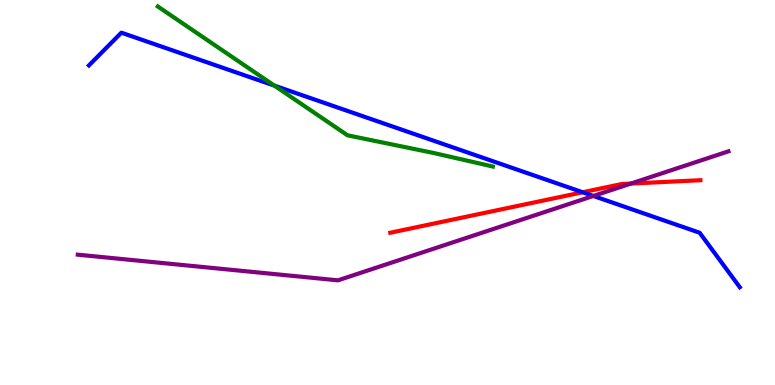[{'lines': ['blue', 'red'], 'intersections': [{'x': 7.52, 'y': 5.01}]}, {'lines': ['green', 'red'], 'intersections': []}, {'lines': ['purple', 'red'], 'intersections': [{'x': 8.14, 'y': 5.23}]}, {'lines': ['blue', 'green'], 'intersections': [{'x': 3.54, 'y': 7.78}]}, {'lines': ['blue', 'purple'], 'intersections': [{'x': 7.66, 'y': 4.91}]}, {'lines': ['green', 'purple'], 'intersections': []}]